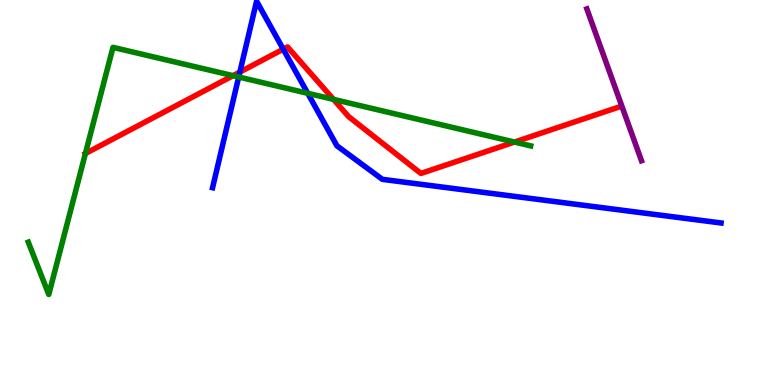[{'lines': ['blue', 'red'], 'intersections': [{'x': 3.1, 'y': 8.13}, {'x': 3.65, 'y': 8.72}]}, {'lines': ['green', 'red'], 'intersections': [{'x': 1.1, 'y': 6.01}, {'x': 3.01, 'y': 8.03}, {'x': 4.3, 'y': 7.42}, {'x': 6.64, 'y': 6.31}]}, {'lines': ['purple', 'red'], 'intersections': []}, {'lines': ['blue', 'green'], 'intersections': [{'x': 3.08, 'y': 8.0}, {'x': 3.97, 'y': 7.58}]}, {'lines': ['blue', 'purple'], 'intersections': []}, {'lines': ['green', 'purple'], 'intersections': []}]